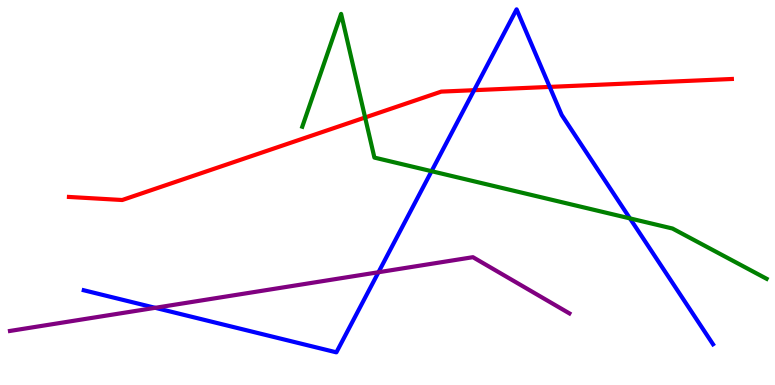[{'lines': ['blue', 'red'], 'intersections': [{'x': 6.12, 'y': 7.66}, {'x': 7.09, 'y': 7.74}]}, {'lines': ['green', 'red'], 'intersections': [{'x': 4.71, 'y': 6.95}]}, {'lines': ['purple', 'red'], 'intersections': []}, {'lines': ['blue', 'green'], 'intersections': [{'x': 5.57, 'y': 5.55}, {'x': 8.13, 'y': 4.33}]}, {'lines': ['blue', 'purple'], 'intersections': [{'x': 2.0, 'y': 2.0}, {'x': 4.88, 'y': 2.93}]}, {'lines': ['green', 'purple'], 'intersections': []}]